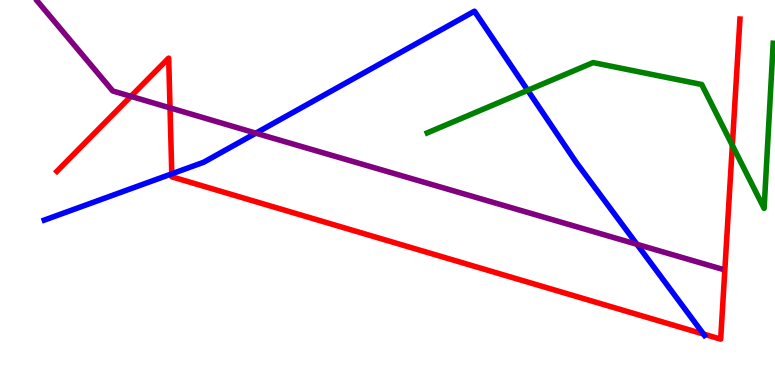[{'lines': ['blue', 'red'], 'intersections': [{'x': 2.22, 'y': 5.49}, {'x': 9.08, 'y': 1.32}]}, {'lines': ['green', 'red'], 'intersections': [{'x': 9.45, 'y': 6.23}]}, {'lines': ['purple', 'red'], 'intersections': [{'x': 1.69, 'y': 7.5}, {'x': 2.19, 'y': 7.2}]}, {'lines': ['blue', 'green'], 'intersections': [{'x': 6.81, 'y': 7.65}]}, {'lines': ['blue', 'purple'], 'intersections': [{'x': 3.3, 'y': 6.54}, {'x': 8.22, 'y': 3.65}]}, {'lines': ['green', 'purple'], 'intersections': []}]